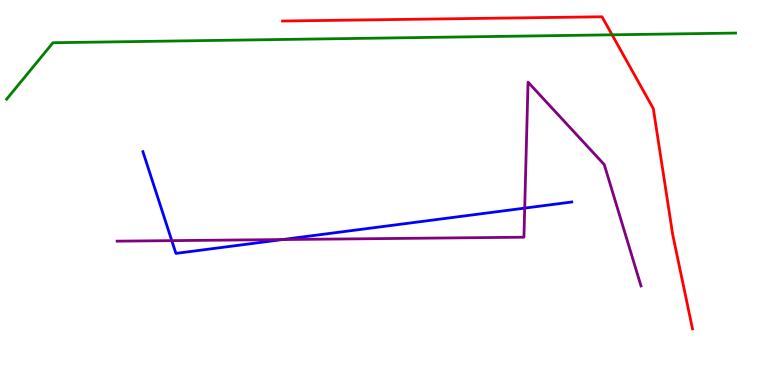[{'lines': ['blue', 'red'], 'intersections': []}, {'lines': ['green', 'red'], 'intersections': [{'x': 7.9, 'y': 9.1}]}, {'lines': ['purple', 'red'], 'intersections': []}, {'lines': ['blue', 'green'], 'intersections': []}, {'lines': ['blue', 'purple'], 'intersections': [{'x': 2.22, 'y': 3.75}, {'x': 3.65, 'y': 3.78}, {'x': 6.77, 'y': 4.59}]}, {'lines': ['green', 'purple'], 'intersections': []}]